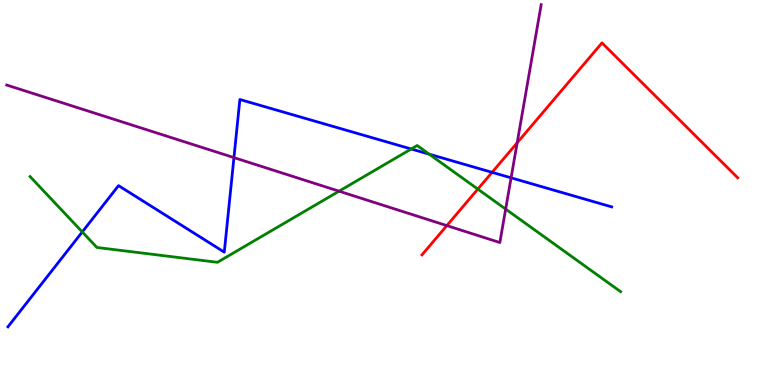[{'lines': ['blue', 'red'], 'intersections': [{'x': 6.35, 'y': 5.52}]}, {'lines': ['green', 'red'], 'intersections': [{'x': 6.17, 'y': 5.09}]}, {'lines': ['purple', 'red'], 'intersections': [{'x': 5.77, 'y': 4.14}, {'x': 6.67, 'y': 6.29}]}, {'lines': ['blue', 'green'], 'intersections': [{'x': 1.06, 'y': 3.98}, {'x': 5.31, 'y': 6.13}, {'x': 5.54, 'y': 6.0}]}, {'lines': ['blue', 'purple'], 'intersections': [{'x': 3.02, 'y': 5.91}, {'x': 6.59, 'y': 5.38}]}, {'lines': ['green', 'purple'], 'intersections': [{'x': 4.37, 'y': 5.03}, {'x': 6.52, 'y': 4.57}]}]